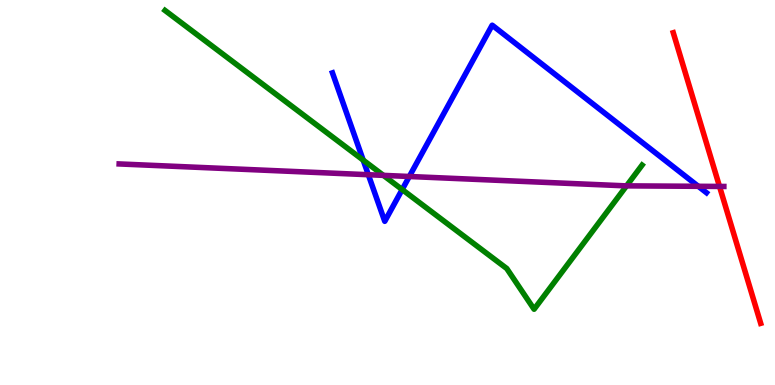[{'lines': ['blue', 'red'], 'intersections': []}, {'lines': ['green', 'red'], 'intersections': []}, {'lines': ['purple', 'red'], 'intersections': [{'x': 9.28, 'y': 5.16}]}, {'lines': ['blue', 'green'], 'intersections': [{'x': 4.69, 'y': 5.84}, {'x': 5.19, 'y': 5.08}]}, {'lines': ['blue', 'purple'], 'intersections': [{'x': 4.75, 'y': 5.46}, {'x': 5.28, 'y': 5.42}, {'x': 9.01, 'y': 5.16}]}, {'lines': ['green', 'purple'], 'intersections': [{'x': 4.95, 'y': 5.44}, {'x': 8.08, 'y': 5.17}]}]